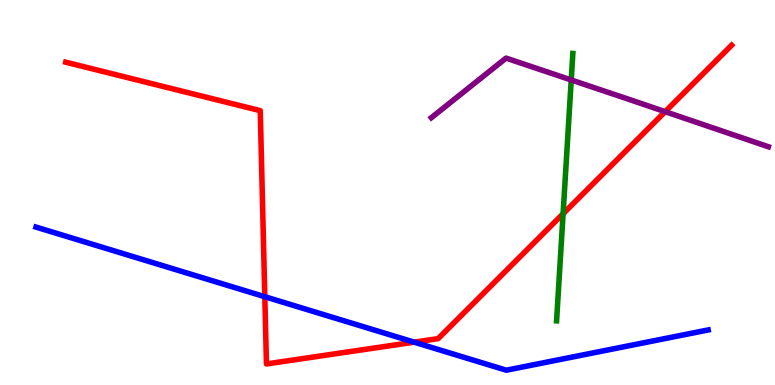[{'lines': ['blue', 'red'], 'intersections': [{'x': 3.42, 'y': 2.29}, {'x': 5.34, 'y': 1.11}]}, {'lines': ['green', 'red'], 'intersections': [{'x': 7.27, 'y': 4.45}]}, {'lines': ['purple', 'red'], 'intersections': [{'x': 8.58, 'y': 7.1}]}, {'lines': ['blue', 'green'], 'intersections': []}, {'lines': ['blue', 'purple'], 'intersections': []}, {'lines': ['green', 'purple'], 'intersections': [{'x': 7.37, 'y': 7.92}]}]